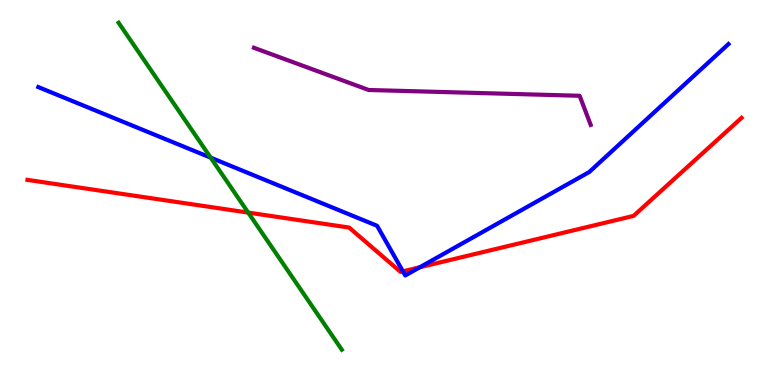[{'lines': ['blue', 'red'], 'intersections': [{'x': 5.2, 'y': 2.95}, {'x': 5.42, 'y': 3.06}]}, {'lines': ['green', 'red'], 'intersections': [{'x': 3.2, 'y': 4.48}]}, {'lines': ['purple', 'red'], 'intersections': []}, {'lines': ['blue', 'green'], 'intersections': [{'x': 2.72, 'y': 5.9}]}, {'lines': ['blue', 'purple'], 'intersections': []}, {'lines': ['green', 'purple'], 'intersections': []}]